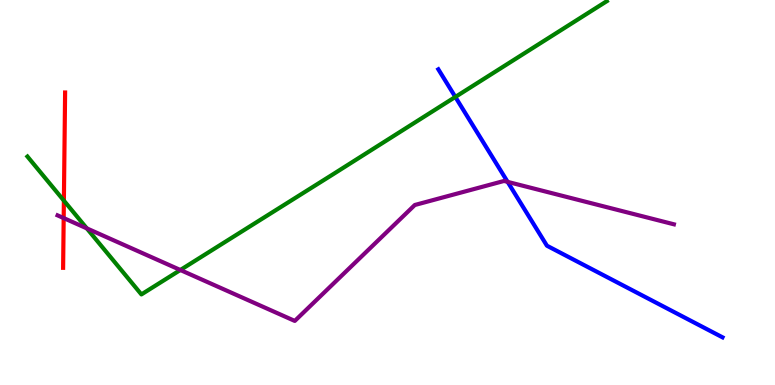[{'lines': ['blue', 'red'], 'intersections': []}, {'lines': ['green', 'red'], 'intersections': [{'x': 0.824, 'y': 4.79}]}, {'lines': ['purple', 'red'], 'intersections': [{'x': 0.822, 'y': 4.34}]}, {'lines': ['blue', 'green'], 'intersections': [{'x': 5.88, 'y': 7.48}]}, {'lines': ['blue', 'purple'], 'intersections': [{'x': 6.55, 'y': 5.28}]}, {'lines': ['green', 'purple'], 'intersections': [{'x': 1.12, 'y': 4.07}, {'x': 2.33, 'y': 2.99}]}]